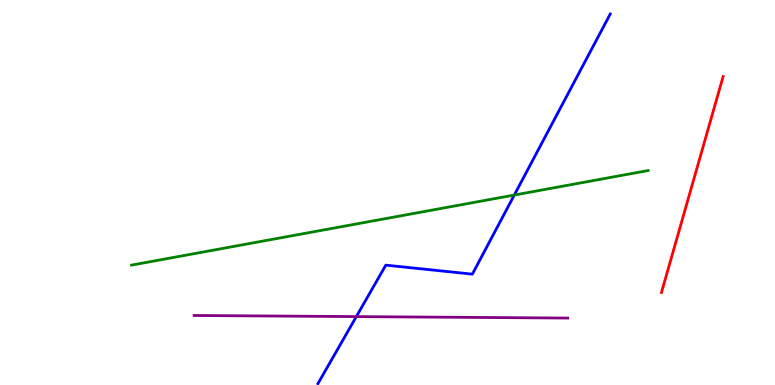[{'lines': ['blue', 'red'], 'intersections': []}, {'lines': ['green', 'red'], 'intersections': []}, {'lines': ['purple', 'red'], 'intersections': []}, {'lines': ['blue', 'green'], 'intersections': [{'x': 6.64, 'y': 4.93}]}, {'lines': ['blue', 'purple'], 'intersections': [{'x': 4.6, 'y': 1.78}]}, {'lines': ['green', 'purple'], 'intersections': []}]